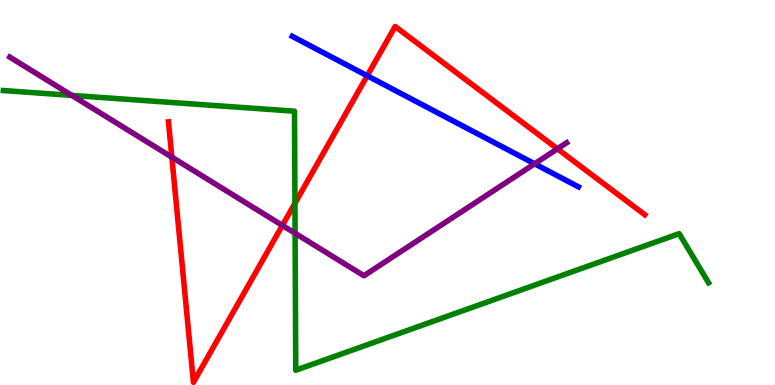[{'lines': ['blue', 'red'], 'intersections': [{'x': 4.74, 'y': 8.03}]}, {'lines': ['green', 'red'], 'intersections': [{'x': 3.81, 'y': 4.72}]}, {'lines': ['purple', 'red'], 'intersections': [{'x': 2.22, 'y': 5.92}, {'x': 3.64, 'y': 4.15}, {'x': 7.19, 'y': 6.13}]}, {'lines': ['blue', 'green'], 'intersections': []}, {'lines': ['blue', 'purple'], 'intersections': [{'x': 6.9, 'y': 5.75}]}, {'lines': ['green', 'purple'], 'intersections': [{'x': 0.927, 'y': 7.52}, {'x': 3.81, 'y': 3.94}]}]